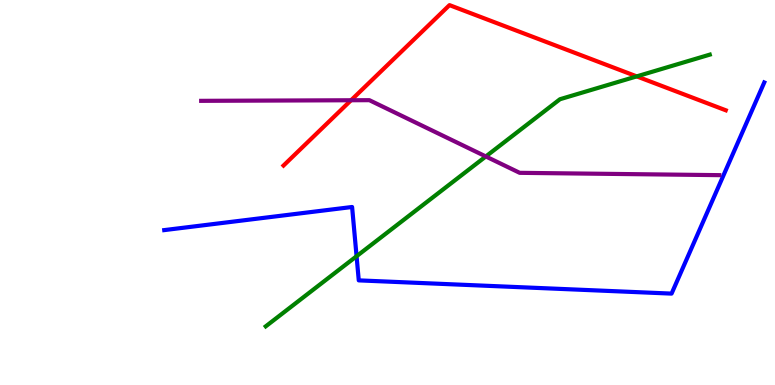[{'lines': ['blue', 'red'], 'intersections': []}, {'lines': ['green', 'red'], 'intersections': [{'x': 8.22, 'y': 8.02}]}, {'lines': ['purple', 'red'], 'intersections': [{'x': 4.53, 'y': 7.4}]}, {'lines': ['blue', 'green'], 'intersections': [{'x': 4.6, 'y': 3.34}]}, {'lines': ['blue', 'purple'], 'intersections': []}, {'lines': ['green', 'purple'], 'intersections': [{'x': 6.27, 'y': 5.94}]}]